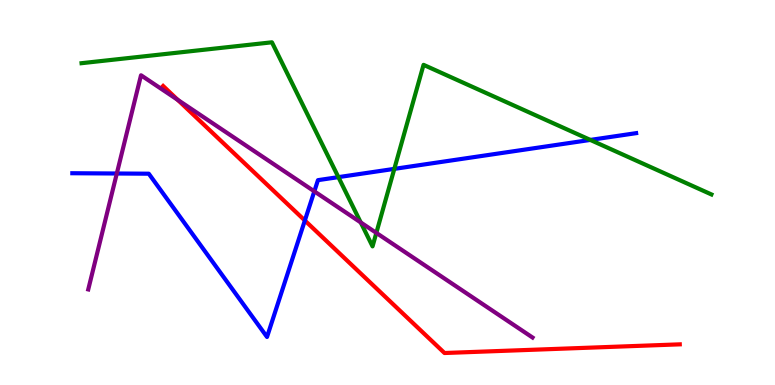[{'lines': ['blue', 'red'], 'intersections': [{'x': 3.93, 'y': 4.27}]}, {'lines': ['green', 'red'], 'intersections': []}, {'lines': ['purple', 'red'], 'intersections': [{'x': 2.29, 'y': 7.41}]}, {'lines': ['blue', 'green'], 'intersections': [{'x': 4.37, 'y': 5.4}, {'x': 5.09, 'y': 5.61}, {'x': 7.62, 'y': 6.37}]}, {'lines': ['blue', 'purple'], 'intersections': [{'x': 1.51, 'y': 5.49}, {'x': 4.06, 'y': 5.03}]}, {'lines': ['green', 'purple'], 'intersections': [{'x': 4.65, 'y': 4.22}, {'x': 4.86, 'y': 3.95}]}]